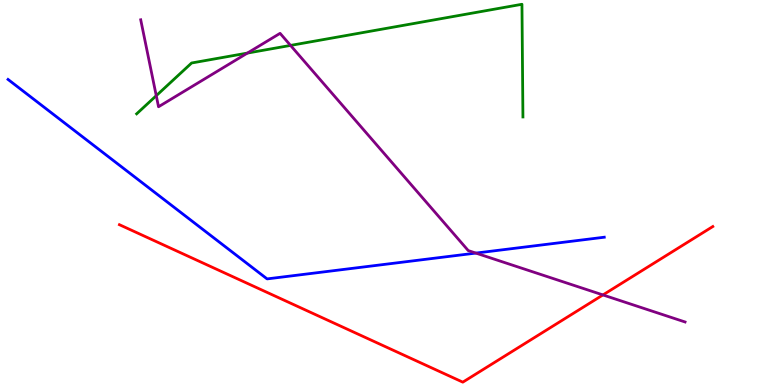[{'lines': ['blue', 'red'], 'intersections': []}, {'lines': ['green', 'red'], 'intersections': []}, {'lines': ['purple', 'red'], 'intersections': [{'x': 7.78, 'y': 2.34}]}, {'lines': ['blue', 'green'], 'intersections': []}, {'lines': ['blue', 'purple'], 'intersections': [{'x': 6.14, 'y': 3.43}]}, {'lines': ['green', 'purple'], 'intersections': [{'x': 2.02, 'y': 7.51}, {'x': 3.19, 'y': 8.62}, {'x': 3.75, 'y': 8.82}]}]